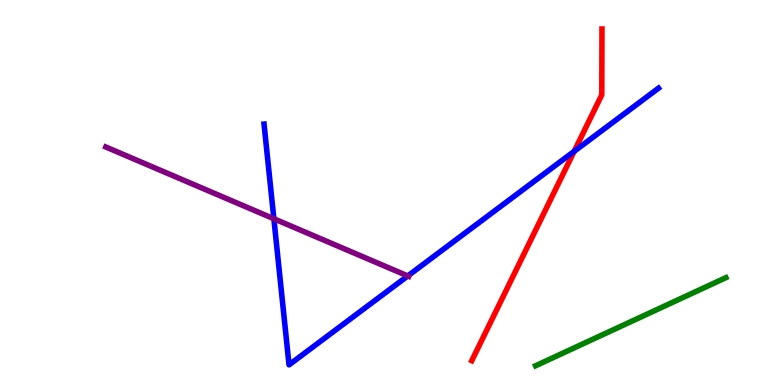[{'lines': ['blue', 'red'], 'intersections': [{'x': 7.41, 'y': 6.07}]}, {'lines': ['green', 'red'], 'intersections': []}, {'lines': ['purple', 'red'], 'intersections': []}, {'lines': ['blue', 'green'], 'intersections': []}, {'lines': ['blue', 'purple'], 'intersections': [{'x': 3.53, 'y': 4.32}, {'x': 5.26, 'y': 2.83}]}, {'lines': ['green', 'purple'], 'intersections': []}]